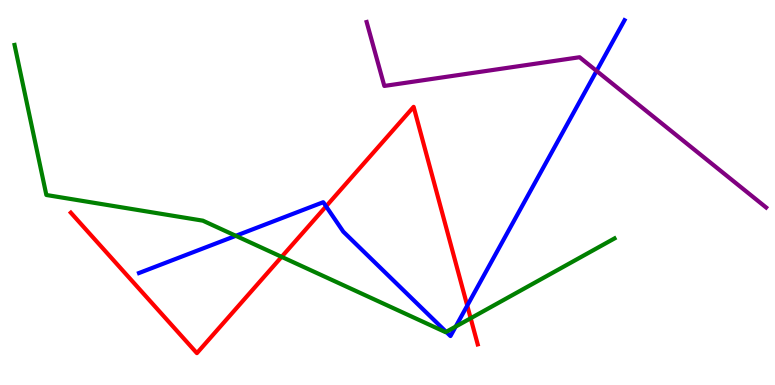[{'lines': ['blue', 'red'], 'intersections': [{'x': 4.21, 'y': 4.64}, {'x': 6.03, 'y': 2.06}]}, {'lines': ['green', 'red'], 'intersections': [{'x': 3.63, 'y': 3.33}, {'x': 6.07, 'y': 1.73}]}, {'lines': ['purple', 'red'], 'intersections': []}, {'lines': ['blue', 'green'], 'intersections': [{'x': 3.04, 'y': 3.88}, {'x': 5.76, 'y': 1.38}, {'x': 5.88, 'y': 1.52}]}, {'lines': ['blue', 'purple'], 'intersections': [{'x': 7.7, 'y': 8.16}]}, {'lines': ['green', 'purple'], 'intersections': []}]